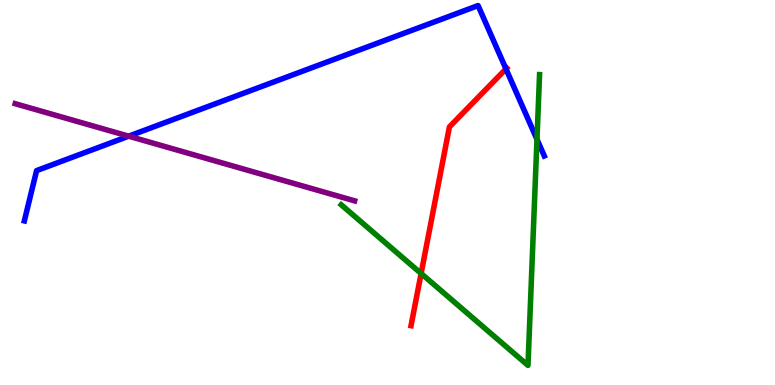[{'lines': ['blue', 'red'], 'intersections': [{'x': 6.53, 'y': 8.21}]}, {'lines': ['green', 'red'], 'intersections': [{'x': 5.43, 'y': 2.9}]}, {'lines': ['purple', 'red'], 'intersections': []}, {'lines': ['blue', 'green'], 'intersections': [{'x': 6.93, 'y': 6.38}]}, {'lines': ['blue', 'purple'], 'intersections': [{'x': 1.66, 'y': 6.46}]}, {'lines': ['green', 'purple'], 'intersections': []}]